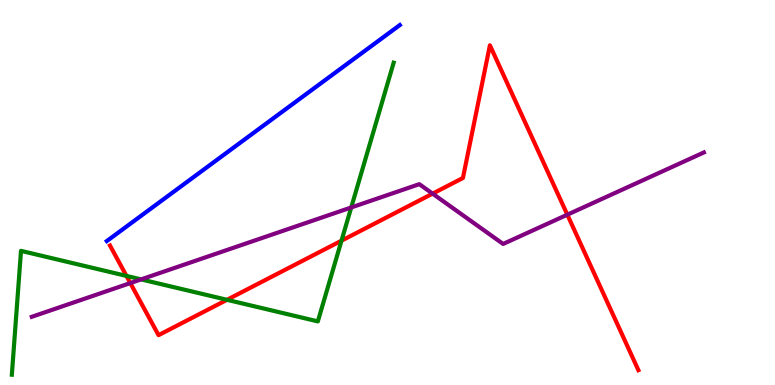[{'lines': ['blue', 'red'], 'intersections': []}, {'lines': ['green', 'red'], 'intersections': [{'x': 1.63, 'y': 2.83}, {'x': 2.93, 'y': 2.21}, {'x': 4.41, 'y': 3.75}]}, {'lines': ['purple', 'red'], 'intersections': [{'x': 1.68, 'y': 2.65}, {'x': 5.58, 'y': 4.97}, {'x': 7.32, 'y': 4.42}]}, {'lines': ['blue', 'green'], 'intersections': []}, {'lines': ['blue', 'purple'], 'intersections': []}, {'lines': ['green', 'purple'], 'intersections': [{'x': 1.82, 'y': 2.74}, {'x': 4.53, 'y': 4.61}]}]